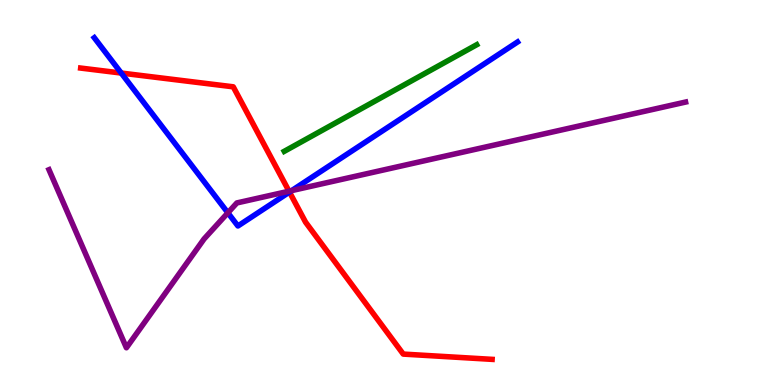[{'lines': ['blue', 'red'], 'intersections': [{'x': 1.56, 'y': 8.1}, {'x': 3.74, 'y': 5.01}]}, {'lines': ['green', 'red'], 'intersections': []}, {'lines': ['purple', 'red'], 'intersections': [{'x': 3.73, 'y': 5.03}]}, {'lines': ['blue', 'green'], 'intersections': []}, {'lines': ['blue', 'purple'], 'intersections': [{'x': 2.94, 'y': 4.47}, {'x': 3.76, 'y': 5.05}]}, {'lines': ['green', 'purple'], 'intersections': []}]